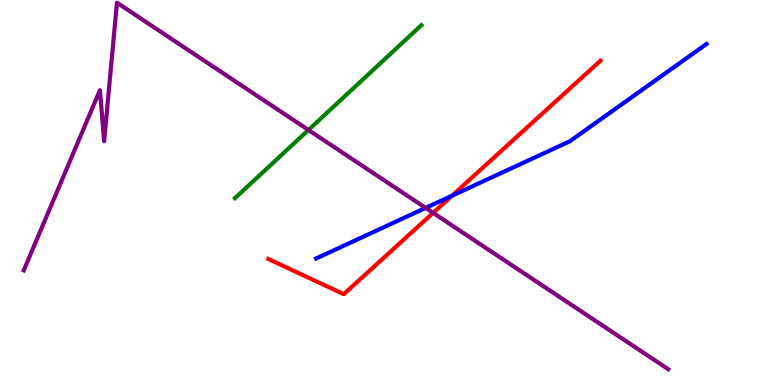[{'lines': ['blue', 'red'], 'intersections': [{'x': 5.83, 'y': 4.92}]}, {'lines': ['green', 'red'], 'intersections': []}, {'lines': ['purple', 'red'], 'intersections': [{'x': 5.59, 'y': 4.47}]}, {'lines': ['blue', 'green'], 'intersections': []}, {'lines': ['blue', 'purple'], 'intersections': [{'x': 5.49, 'y': 4.6}]}, {'lines': ['green', 'purple'], 'intersections': [{'x': 3.98, 'y': 6.62}]}]